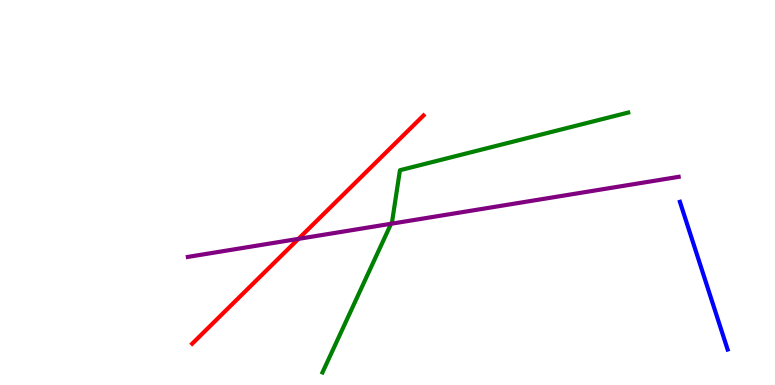[{'lines': ['blue', 'red'], 'intersections': []}, {'lines': ['green', 'red'], 'intersections': []}, {'lines': ['purple', 'red'], 'intersections': [{'x': 3.85, 'y': 3.8}]}, {'lines': ['blue', 'green'], 'intersections': []}, {'lines': ['blue', 'purple'], 'intersections': []}, {'lines': ['green', 'purple'], 'intersections': [{'x': 5.05, 'y': 4.19}]}]